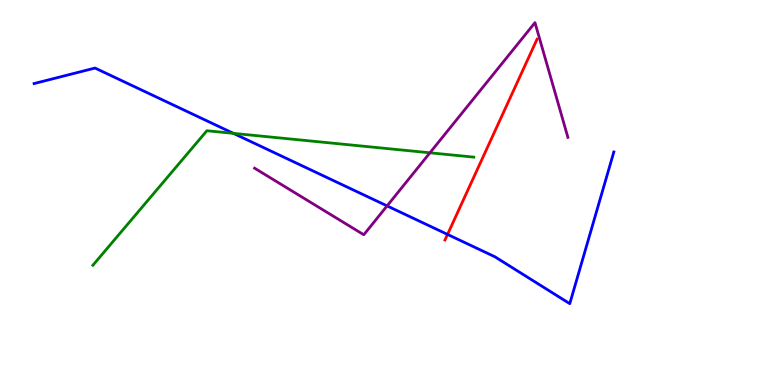[{'lines': ['blue', 'red'], 'intersections': [{'x': 5.77, 'y': 3.91}]}, {'lines': ['green', 'red'], 'intersections': []}, {'lines': ['purple', 'red'], 'intersections': []}, {'lines': ['blue', 'green'], 'intersections': [{'x': 3.01, 'y': 6.54}]}, {'lines': ['blue', 'purple'], 'intersections': [{'x': 4.99, 'y': 4.65}]}, {'lines': ['green', 'purple'], 'intersections': [{'x': 5.55, 'y': 6.03}]}]